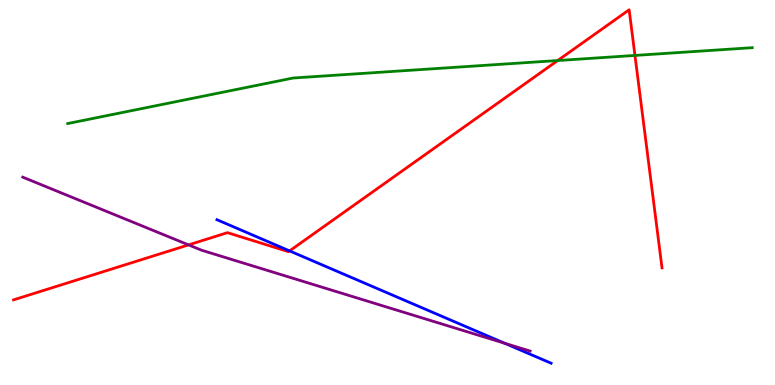[{'lines': ['blue', 'red'], 'intersections': [{'x': 3.74, 'y': 3.48}]}, {'lines': ['green', 'red'], 'intersections': [{'x': 7.2, 'y': 8.43}, {'x': 8.19, 'y': 8.56}]}, {'lines': ['purple', 'red'], 'intersections': [{'x': 2.43, 'y': 3.64}]}, {'lines': ['blue', 'green'], 'intersections': []}, {'lines': ['blue', 'purple'], 'intersections': [{'x': 6.51, 'y': 1.08}]}, {'lines': ['green', 'purple'], 'intersections': []}]